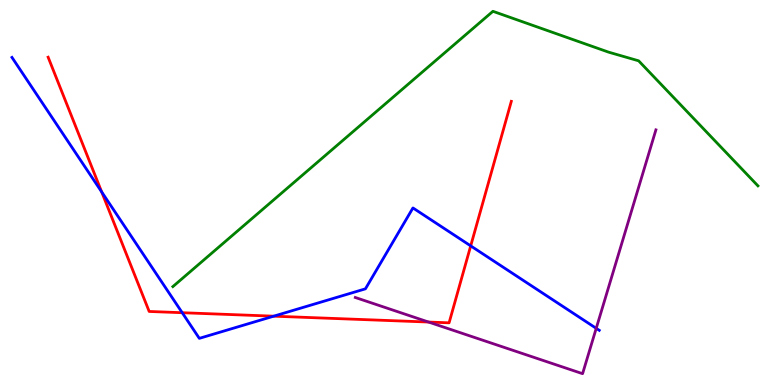[{'lines': ['blue', 'red'], 'intersections': [{'x': 1.31, 'y': 5.02}, {'x': 2.35, 'y': 1.88}, {'x': 3.53, 'y': 1.79}, {'x': 6.07, 'y': 3.61}]}, {'lines': ['green', 'red'], 'intersections': []}, {'lines': ['purple', 'red'], 'intersections': [{'x': 5.53, 'y': 1.64}]}, {'lines': ['blue', 'green'], 'intersections': []}, {'lines': ['blue', 'purple'], 'intersections': [{'x': 7.69, 'y': 1.47}]}, {'lines': ['green', 'purple'], 'intersections': []}]